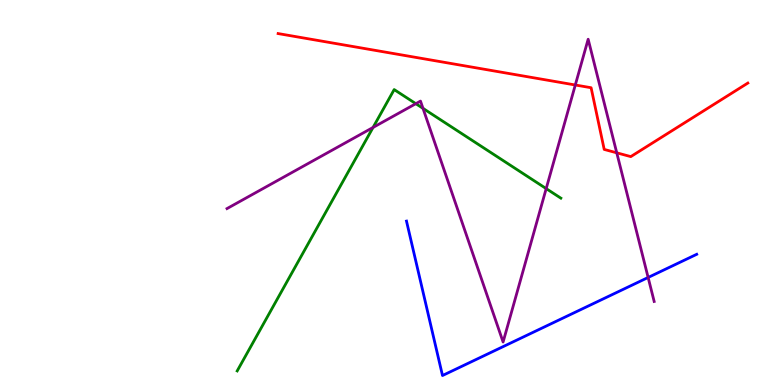[{'lines': ['blue', 'red'], 'intersections': []}, {'lines': ['green', 'red'], 'intersections': []}, {'lines': ['purple', 'red'], 'intersections': [{'x': 7.42, 'y': 7.79}, {'x': 7.96, 'y': 6.03}]}, {'lines': ['blue', 'green'], 'intersections': []}, {'lines': ['blue', 'purple'], 'intersections': [{'x': 8.36, 'y': 2.79}]}, {'lines': ['green', 'purple'], 'intersections': [{'x': 4.81, 'y': 6.69}, {'x': 5.37, 'y': 7.31}, {'x': 5.46, 'y': 7.19}, {'x': 7.05, 'y': 5.1}]}]